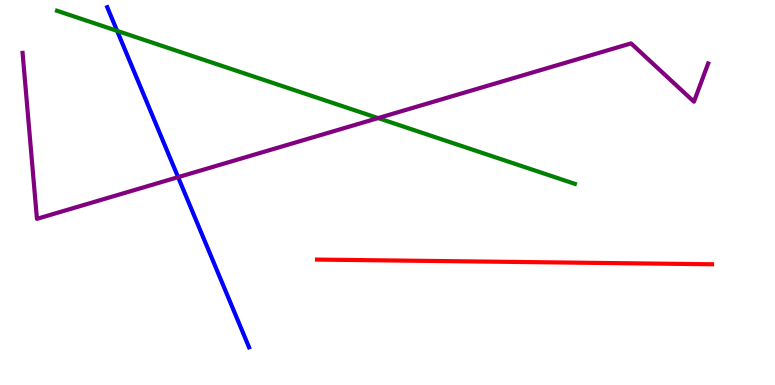[{'lines': ['blue', 'red'], 'intersections': []}, {'lines': ['green', 'red'], 'intersections': []}, {'lines': ['purple', 'red'], 'intersections': []}, {'lines': ['blue', 'green'], 'intersections': [{'x': 1.51, 'y': 9.2}]}, {'lines': ['blue', 'purple'], 'intersections': [{'x': 2.3, 'y': 5.4}]}, {'lines': ['green', 'purple'], 'intersections': [{'x': 4.88, 'y': 6.93}]}]